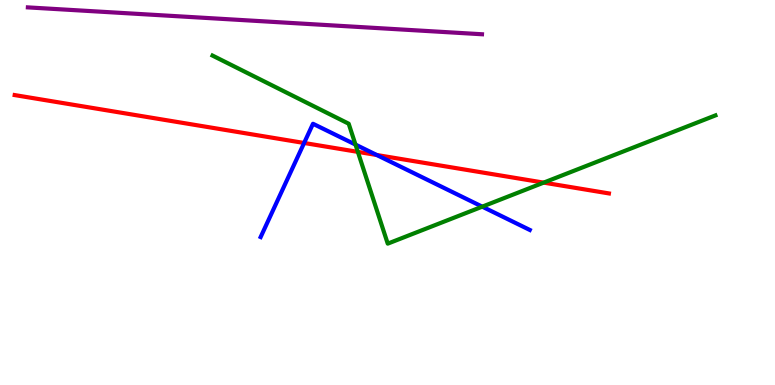[{'lines': ['blue', 'red'], 'intersections': [{'x': 3.92, 'y': 6.29}, {'x': 4.86, 'y': 5.97}]}, {'lines': ['green', 'red'], 'intersections': [{'x': 4.62, 'y': 6.06}, {'x': 7.02, 'y': 5.26}]}, {'lines': ['purple', 'red'], 'intersections': []}, {'lines': ['blue', 'green'], 'intersections': [{'x': 4.59, 'y': 6.24}, {'x': 6.22, 'y': 4.63}]}, {'lines': ['blue', 'purple'], 'intersections': []}, {'lines': ['green', 'purple'], 'intersections': []}]